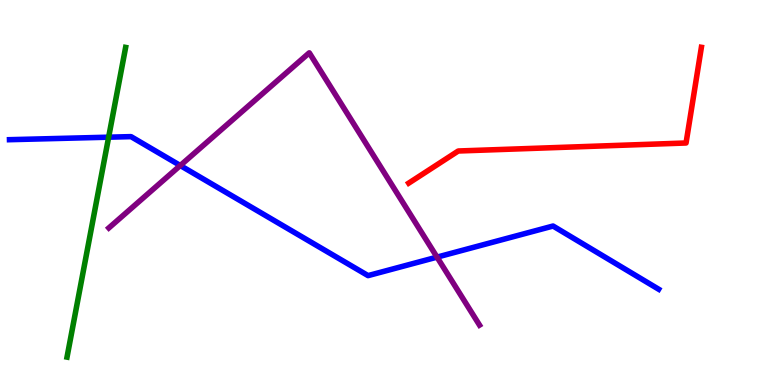[{'lines': ['blue', 'red'], 'intersections': []}, {'lines': ['green', 'red'], 'intersections': []}, {'lines': ['purple', 'red'], 'intersections': []}, {'lines': ['blue', 'green'], 'intersections': [{'x': 1.4, 'y': 6.44}]}, {'lines': ['blue', 'purple'], 'intersections': [{'x': 2.33, 'y': 5.7}, {'x': 5.64, 'y': 3.32}]}, {'lines': ['green', 'purple'], 'intersections': []}]